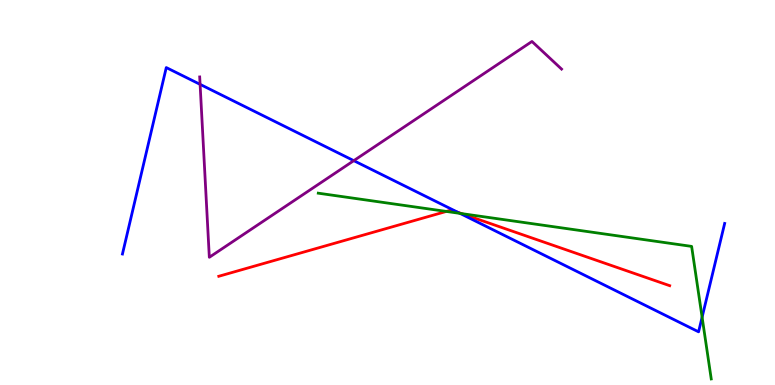[{'lines': ['blue', 'red'], 'intersections': [{'x': 5.91, 'y': 4.49}]}, {'lines': ['green', 'red'], 'intersections': [{'x': 5.76, 'y': 4.51}, {'x': 5.96, 'y': 4.45}]}, {'lines': ['purple', 'red'], 'intersections': []}, {'lines': ['blue', 'green'], 'intersections': [{'x': 5.94, 'y': 4.46}, {'x': 9.06, 'y': 1.76}]}, {'lines': ['blue', 'purple'], 'intersections': [{'x': 2.58, 'y': 7.81}, {'x': 4.56, 'y': 5.83}]}, {'lines': ['green', 'purple'], 'intersections': []}]